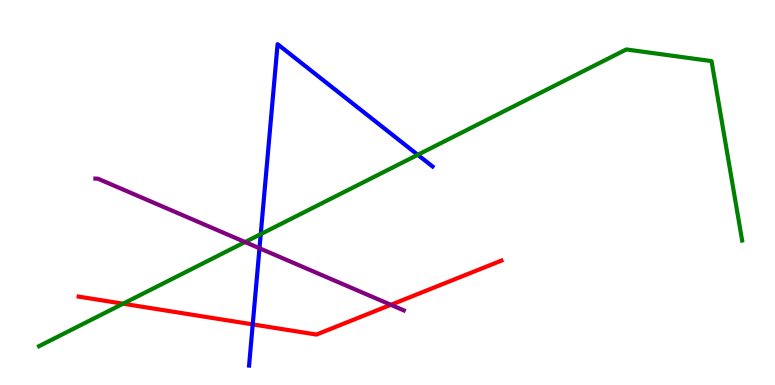[{'lines': ['blue', 'red'], 'intersections': [{'x': 3.26, 'y': 1.57}]}, {'lines': ['green', 'red'], 'intersections': [{'x': 1.59, 'y': 2.11}]}, {'lines': ['purple', 'red'], 'intersections': [{'x': 5.04, 'y': 2.08}]}, {'lines': ['blue', 'green'], 'intersections': [{'x': 3.36, 'y': 3.92}, {'x': 5.39, 'y': 5.98}]}, {'lines': ['blue', 'purple'], 'intersections': [{'x': 3.35, 'y': 3.55}]}, {'lines': ['green', 'purple'], 'intersections': [{'x': 3.16, 'y': 3.71}]}]